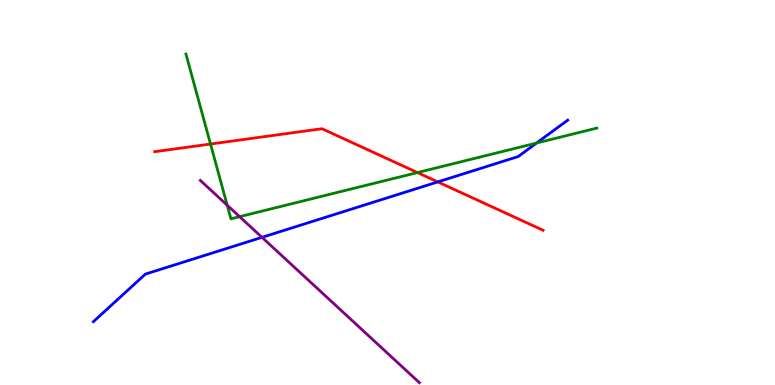[{'lines': ['blue', 'red'], 'intersections': [{'x': 5.65, 'y': 5.28}]}, {'lines': ['green', 'red'], 'intersections': [{'x': 2.72, 'y': 6.26}, {'x': 5.39, 'y': 5.52}]}, {'lines': ['purple', 'red'], 'intersections': []}, {'lines': ['blue', 'green'], 'intersections': [{'x': 6.92, 'y': 6.28}]}, {'lines': ['blue', 'purple'], 'intersections': [{'x': 3.38, 'y': 3.84}]}, {'lines': ['green', 'purple'], 'intersections': [{'x': 2.93, 'y': 4.67}, {'x': 3.09, 'y': 4.37}]}]